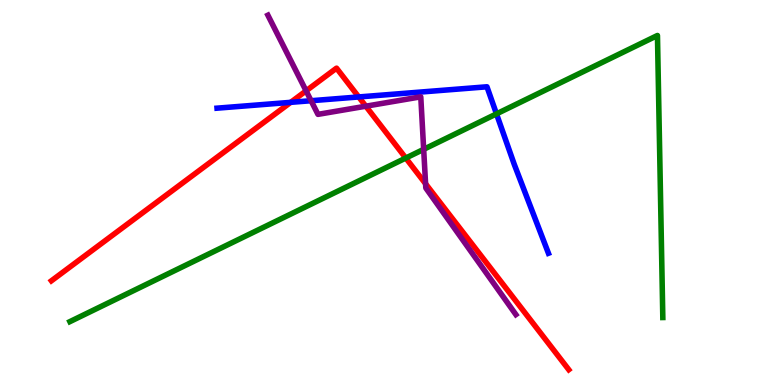[{'lines': ['blue', 'red'], 'intersections': [{'x': 3.75, 'y': 7.34}, {'x': 4.63, 'y': 7.48}]}, {'lines': ['green', 'red'], 'intersections': [{'x': 5.24, 'y': 5.89}]}, {'lines': ['purple', 'red'], 'intersections': [{'x': 3.95, 'y': 7.64}, {'x': 4.72, 'y': 7.24}, {'x': 5.49, 'y': 5.23}]}, {'lines': ['blue', 'green'], 'intersections': [{'x': 6.41, 'y': 7.04}]}, {'lines': ['blue', 'purple'], 'intersections': [{'x': 4.01, 'y': 7.38}]}, {'lines': ['green', 'purple'], 'intersections': [{'x': 5.47, 'y': 6.12}]}]